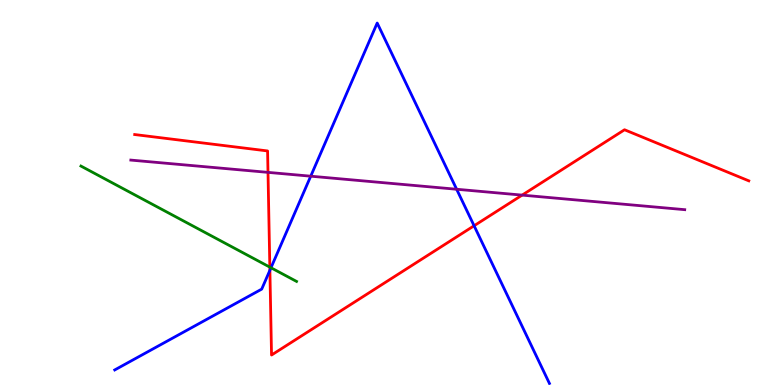[{'lines': ['blue', 'red'], 'intersections': [{'x': 3.48, 'y': 2.98}, {'x': 6.12, 'y': 4.14}]}, {'lines': ['green', 'red'], 'intersections': [{'x': 3.48, 'y': 3.06}]}, {'lines': ['purple', 'red'], 'intersections': [{'x': 3.46, 'y': 5.52}, {'x': 6.74, 'y': 4.93}]}, {'lines': ['blue', 'green'], 'intersections': [{'x': 3.5, 'y': 3.05}]}, {'lines': ['blue', 'purple'], 'intersections': [{'x': 4.01, 'y': 5.42}, {'x': 5.89, 'y': 5.08}]}, {'lines': ['green', 'purple'], 'intersections': []}]